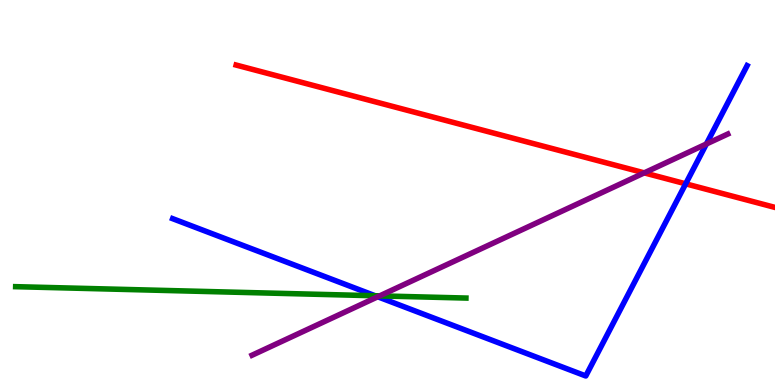[{'lines': ['blue', 'red'], 'intersections': [{'x': 8.85, 'y': 5.23}]}, {'lines': ['green', 'red'], 'intersections': []}, {'lines': ['purple', 'red'], 'intersections': [{'x': 8.31, 'y': 5.51}]}, {'lines': ['blue', 'green'], 'intersections': [{'x': 4.84, 'y': 2.32}]}, {'lines': ['blue', 'purple'], 'intersections': [{'x': 4.87, 'y': 2.29}, {'x': 9.11, 'y': 6.26}]}, {'lines': ['green', 'purple'], 'intersections': [{'x': 4.9, 'y': 2.31}]}]